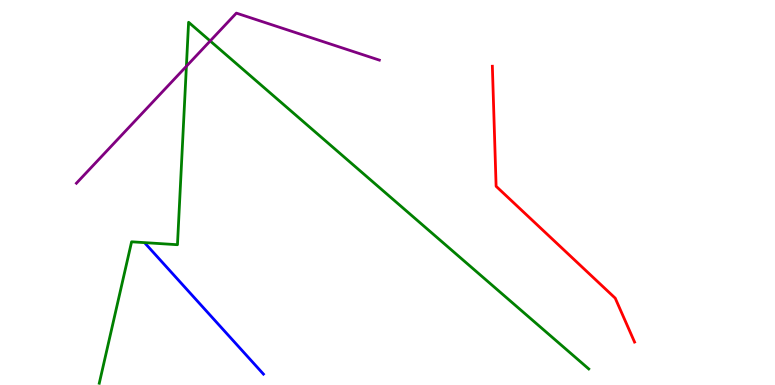[{'lines': ['blue', 'red'], 'intersections': []}, {'lines': ['green', 'red'], 'intersections': []}, {'lines': ['purple', 'red'], 'intersections': []}, {'lines': ['blue', 'green'], 'intersections': []}, {'lines': ['blue', 'purple'], 'intersections': []}, {'lines': ['green', 'purple'], 'intersections': [{'x': 2.41, 'y': 8.28}, {'x': 2.71, 'y': 8.94}]}]